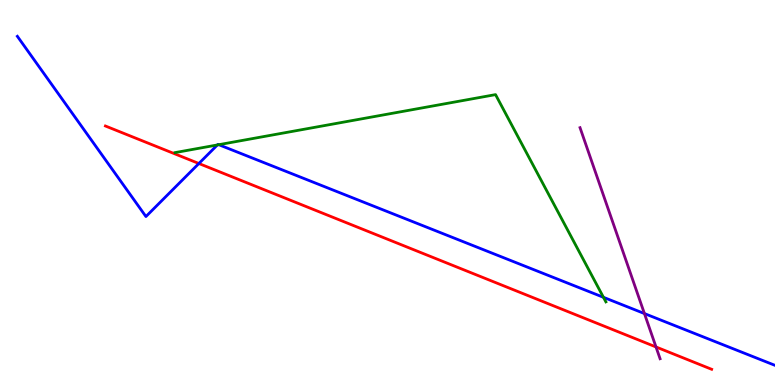[{'lines': ['blue', 'red'], 'intersections': [{'x': 2.57, 'y': 5.75}]}, {'lines': ['green', 'red'], 'intersections': []}, {'lines': ['purple', 'red'], 'intersections': [{'x': 8.46, 'y': 0.988}]}, {'lines': ['blue', 'green'], 'intersections': [{'x': 2.81, 'y': 6.24}, {'x': 2.82, 'y': 6.24}, {'x': 7.79, 'y': 2.28}]}, {'lines': ['blue', 'purple'], 'intersections': [{'x': 8.32, 'y': 1.86}]}, {'lines': ['green', 'purple'], 'intersections': []}]